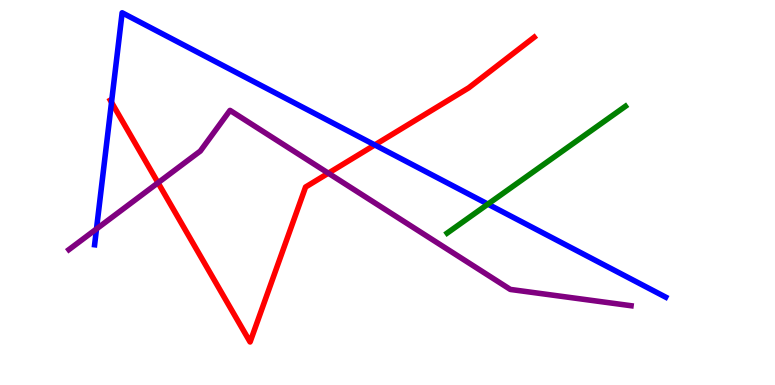[{'lines': ['blue', 'red'], 'intersections': [{'x': 1.44, 'y': 7.34}, {'x': 4.84, 'y': 6.24}]}, {'lines': ['green', 'red'], 'intersections': []}, {'lines': ['purple', 'red'], 'intersections': [{'x': 2.04, 'y': 5.25}, {'x': 4.24, 'y': 5.5}]}, {'lines': ['blue', 'green'], 'intersections': [{'x': 6.3, 'y': 4.7}]}, {'lines': ['blue', 'purple'], 'intersections': [{'x': 1.25, 'y': 4.05}]}, {'lines': ['green', 'purple'], 'intersections': []}]